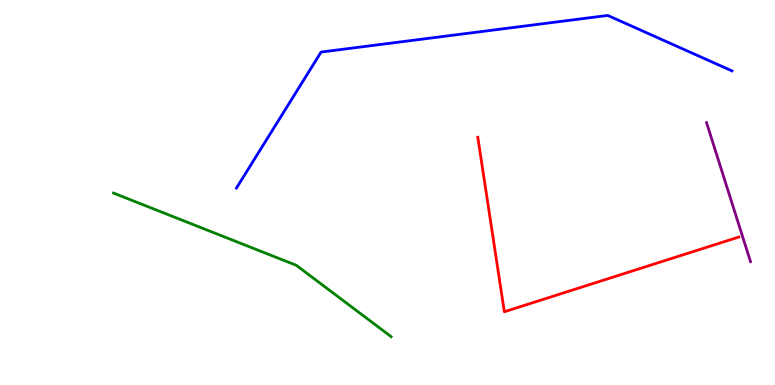[{'lines': ['blue', 'red'], 'intersections': []}, {'lines': ['green', 'red'], 'intersections': []}, {'lines': ['purple', 'red'], 'intersections': []}, {'lines': ['blue', 'green'], 'intersections': []}, {'lines': ['blue', 'purple'], 'intersections': []}, {'lines': ['green', 'purple'], 'intersections': []}]